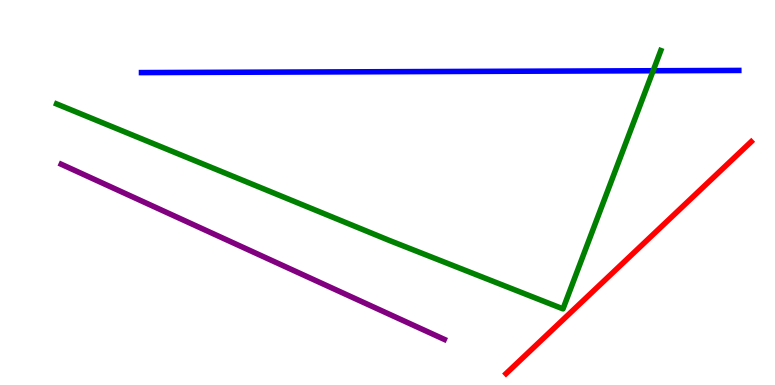[{'lines': ['blue', 'red'], 'intersections': []}, {'lines': ['green', 'red'], 'intersections': []}, {'lines': ['purple', 'red'], 'intersections': []}, {'lines': ['blue', 'green'], 'intersections': [{'x': 8.43, 'y': 8.16}]}, {'lines': ['blue', 'purple'], 'intersections': []}, {'lines': ['green', 'purple'], 'intersections': []}]